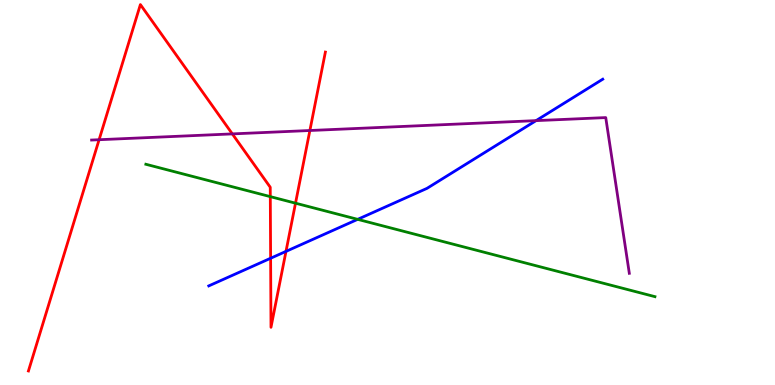[{'lines': ['blue', 'red'], 'intersections': [{'x': 3.49, 'y': 3.29}, {'x': 3.69, 'y': 3.47}]}, {'lines': ['green', 'red'], 'intersections': [{'x': 3.49, 'y': 4.89}, {'x': 3.81, 'y': 4.72}]}, {'lines': ['purple', 'red'], 'intersections': [{'x': 1.28, 'y': 6.37}, {'x': 3.0, 'y': 6.52}, {'x': 4.0, 'y': 6.61}]}, {'lines': ['blue', 'green'], 'intersections': [{'x': 4.62, 'y': 4.3}]}, {'lines': ['blue', 'purple'], 'intersections': [{'x': 6.92, 'y': 6.87}]}, {'lines': ['green', 'purple'], 'intersections': []}]